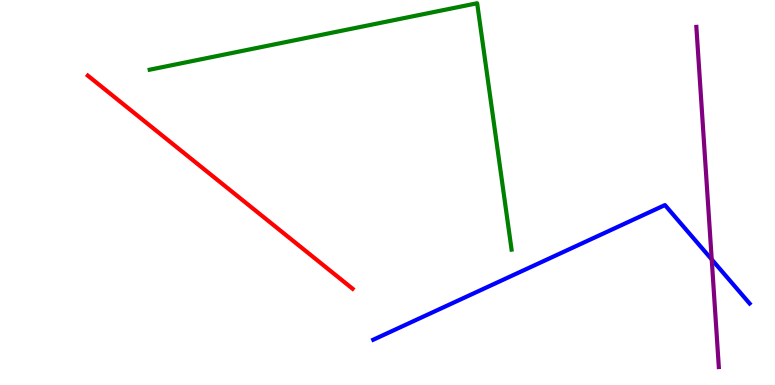[{'lines': ['blue', 'red'], 'intersections': []}, {'lines': ['green', 'red'], 'intersections': []}, {'lines': ['purple', 'red'], 'intersections': []}, {'lines': ['blue', 'green'], 'intersections': []}, {'lines': ['blue', 'purple'], 'intersections': [{'x': 9.18, 'y': 3.26}]}, {'lines': ['green', 'purple'], 'intersections': []}]